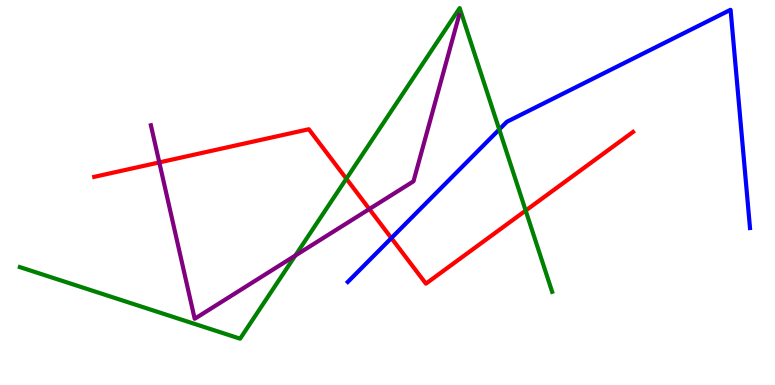[{'lines': ['blue', 'red'], 'intersections': [{'x': 5.05, 'y': 3.82}]}, {'lines': ['green', 'red'], 'intersections': [{'x': 4.47, 'y': 5.36}, {'x': 6.78, 'y': 4.53}]}, {'lines': ['purple', 'red'], 'intersections': [{'x': 2.06, 'y': 5.78}, {'x': 4.77, 'y': 4.57}]}, {'lines': ['blue', 'green'], 'intersections': [{'x': 6.44, 'y': 6.64}]}, {'lines': ['blue', 'purple'], 'intersections': []}, {'lines': ['green', 'purple'], 'intersections': [{'x': 3.81, 'y': 3.36}]}]